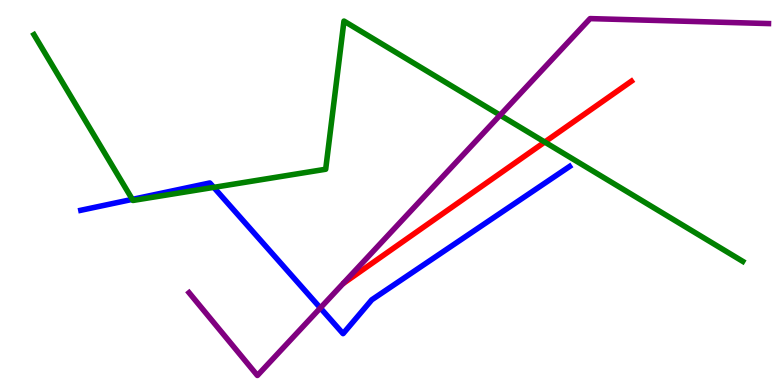[{'lines': ['blue', 'red'], 'intersections': []}, {'lines': ['green', 'red'], 'intersections': [{'x': 7.03, 'y': 6.31}]}, {'lines': ['purple', 'red'], 'intersections': []}, {'lines': ['blue', 'green'], 'intersections': [{'x': 1.71, 'y': 4.82}, {'x': 2.76, 'y': 5.13}]}, {'lines': ['blue', 'purple'], 'intersections': [{'x': 4.13, 'y': 2.0}]}, {'lines': ['green', 'purple'], 'intersections': [{'x': 6.45, 'y': 7.01}]}]